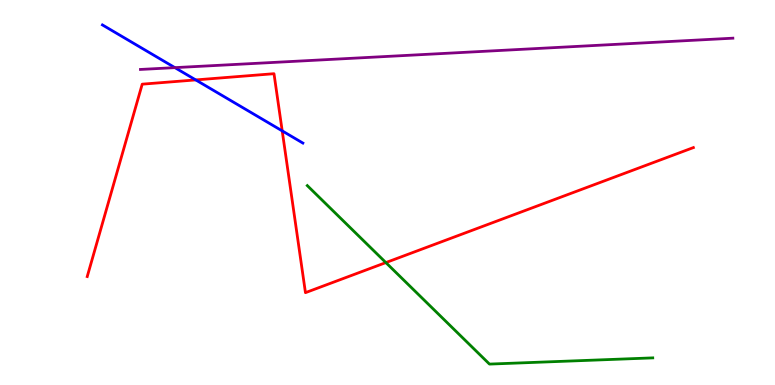[{'lines': ['blue', 'red'], 'intersections': [{'x': 2.53, 'y': 7.92}, {'x': 3.64, 'y': 6.6}]}, {'lines': ['green', 'red'], 'intersections': [{'x': 4.98, 'y': 3.18}]}, {'lines': ['purple', 'red'], 'intersections': []}, {'lines': ['blue', 'green'], 'intersections': []}, {'lines': ['blue', 'purple'], 'intersections': [{'x': 2.26, 'y': 8.24}]}, {'lines': ['green', 'purple'], 'intersections': []}]